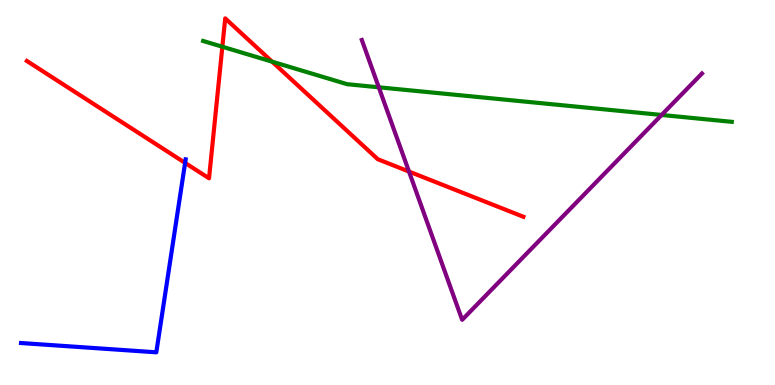[{'lines': ['blue', 'red'], 'intersections': [{'x': 2.39, 'y': 5.77}]}, {'lines': ['green', 'red'], 'intersections': [{'x': 2.87, 'y': 8.79}, {'x': 3.51, 'y': 8.4}]}, {'lines': ['purple', 'red'], 'intersections': [{'x': 5.28, 'y': 5.54}]}, {'lines': ['blue', 'green'], 'intersections': []}, {'lines': ['blue', 'purple'], 'intersections': []}, {'lines': ['green', 'purple'], 'intersections': [{'x': 4.89, 'y': 7.73}, {'x': 8.54, 'y': 7.01}]}]